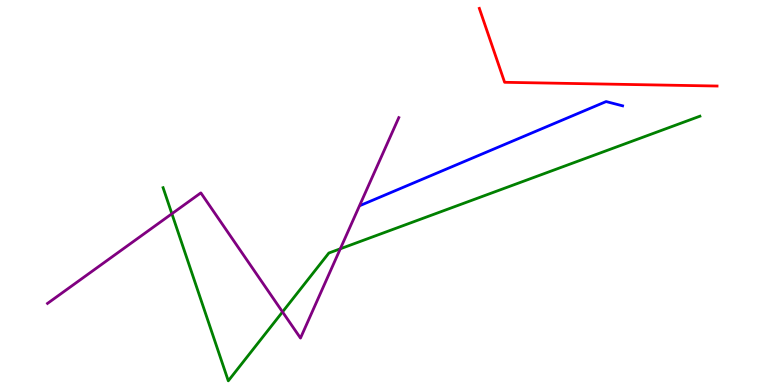[{'lines': ['blue', 'red'], 'intersections': []}, {'lines': ['green', 'red'], 'intersections': []}, {'lines': ['purple', 'red'], 'intersections': []}, {'lines': ['blue', 'green'], 'intersections': []}, {'lines': ['blue', 'purple'], 'intersections': []}, {'lines': ['green', 'purple'], 'intersections': [{'x': 2.22, 'y': 4.45}, {'x': 3.65, 'y': 1.9}, {'x': 4.39, 'y': 3.54}]}]